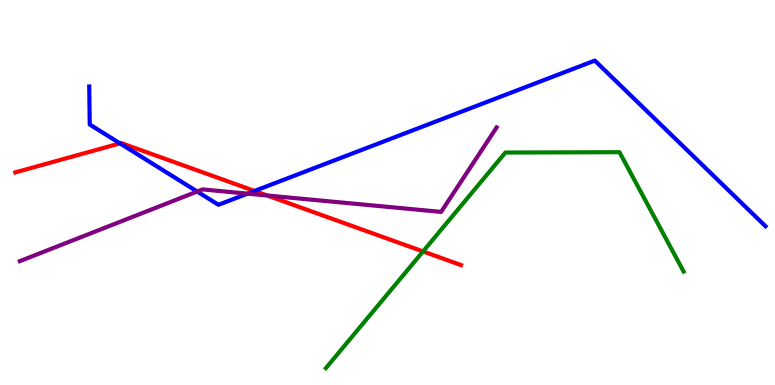[{'lines': ['blue', 'red'], 'intersections': [{'x': 1.55, 'y': 6.28}, {'x': 3.28, 'y': 5.04}]}, {'lines': ['green', 'red'], 'intersections': [{'x': 5.46, 'y': 3.47}]}, {'lines': ['purple', 'red'], 'intersections': [{'x': 3.45, 'y': 4.92}]}, {'lines': ['blue', 'green'], 'intersections': []}, {'lines': ['blue', 'purple'], 'intersections': [{'x': 2.54, 'y': 5.03}, {'x': 3.19, 'y': 4.97}]}, {'lines': ['green', 'purple'], 'intersections': []}]